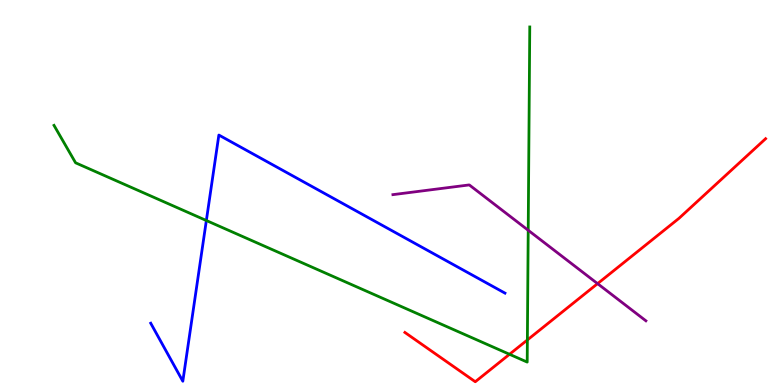[{'lines': ['blue', 'red'], 'intersections': []}, {'lines': ['green', 'red'], 'intersections': [{'x': 6.57, 'y': 0.798}, {'x': 6.8, 'y': 1.17}]}, {'lines': ['purple', 'red'], 'intersections': [{'x': 7.71, 'y': 2.63}]}, {'lines': ['blue', 'green'], 'intersections': [{'x': 2.66, 'y': 4.27}]}, {'lines': ['blue', 'purple'], 'intersections': []}, {'lines': ['green', 'purple'], 'intersections': [{'x': 6.82, 'y': 4.02}]}]